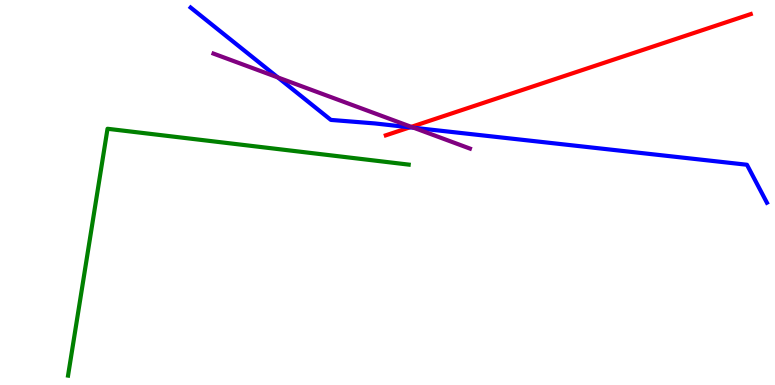[{'lines': ['blue', 'red'], 'intersections': [{'x': 5.29, 'y': 6.69}]}, {'lines': ['green', 'red'], 'intersections': []}, {'lines': ['purple', 'red'], 'intersections': [{'x': 5.31, 'y': 6.7}]}, {'lines': ['blue', 'green'], 'intersections': []}, {'lines': ['blue', 'purple'], 'intersections': [{'x': 3.59, 'y': 7.99}, {'x': 5.34, 'y': 6.68}]}, {'lines': ['green', 'purple'], 'intersections': []}]